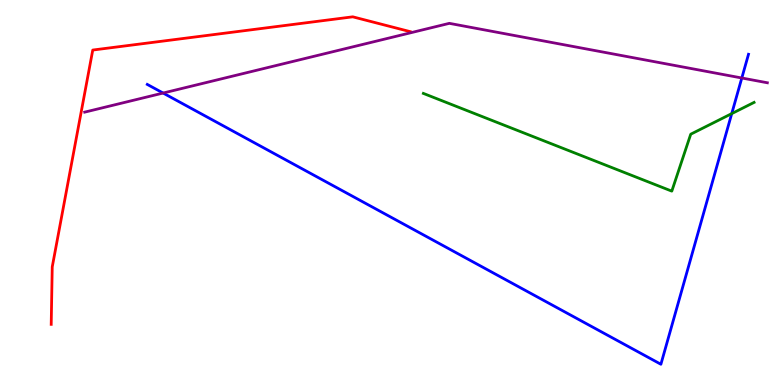[{'lines': ['blue', 'red'], 'intersections': []}, {'lines': ['green', 'red'], 'intersections': []}, {'lines': ['purple', 'red'], 'intersections': []}, {'lines': ['blue', 'green'], 'intersections': [{'x': 9.44, 'y': 7.05}]}, {'lines': ['blue', 'purple'], 'intersections': [{'x': 2.1, 'y': 7.58}, {'x': 9.57, 'y': 7.97}]}, {'lines': ['green', 'purple'], 'intersections': []}]